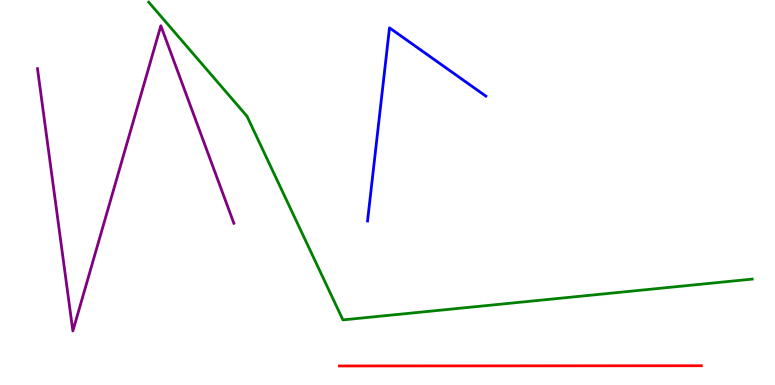[{'lines': ['blue', 'red'], 'intersections': []}, {'lines': ['green', 'red'], 'intersections': []}, {'lines': ['purple', 'red'], 'intersections': []}, {'lines': ['blue', 'green'], 'intersections': []}, {'lines': ['blue', 'purple'], 'intersections': []}, {'lines': ['green', 'purple'], 'intersections': []}]